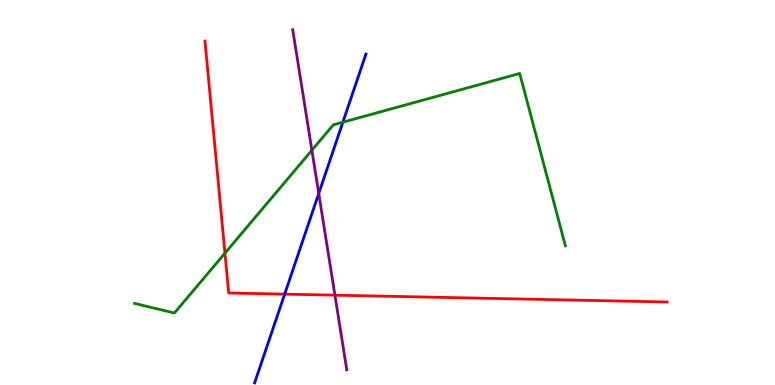[{'lines': ['blue', 'red'], 'intersections': [{'x': 3.67, 'y': 2.36}]}, {'lines': ['green', 'red'], 'intersections': [{'x': 2.9, 'y': 3.42}]}, {'lines': ['purple', 'red'], 'intersections': [{'x': 4.32, 'y': 2.33}]}, {'lines': ['blue', 'green'], 'intersections': [{'x': 4.42, 'y': 6.83}]}, {'lines': ['blue', 'purple'], 'intersections': [{'x': 4.11, 'y': 4.98}]}, {'lines': ['green', 'purple'], 'intersections': [{'x': 4.02, 'y': 6.1}]}]